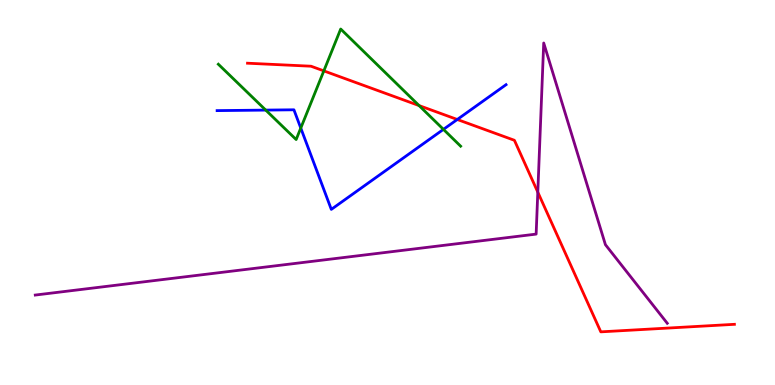[{'lines': ['blue', 'red'], 'intersections': [{'x': 5.9, 'y': 6.9}]}, {'lines': ['green', 'red'], 'intersections': [{'x': 4.18, 'y': 8.16}, {'x': 5.41, 'y': 7.26}]}, {'lines': ['purple', 'red'], 'intersections': [{'x': 6.94, 'y': 5.01}]}, {'lines': ['blue', 'green'], 'intersections': [{'x': 3.43, 'y': 7.14}, {'x': 3.88, 'y': 6.67}, {'x': 5.72, 'y': 6.64}]}, {'lines': ['blue', 'purple'], 'intersections': []}, {'lines': ['green', 'purple'], 'intersections': []}]